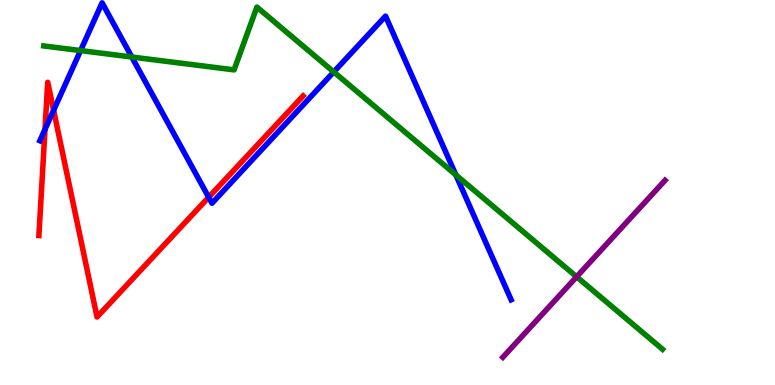[{'lines': ['blue', 'red'], 'intersections': [{'x': 0.581, 'y': 6.64}, {'x': 0.692, 'y': 7.14}, {'x': 2.69, 'y': 4.88}]}, {'lines': ['green', 'red'], 'intersections': []}, {'lines': ['purple', 'red'], 'intersections': []}, {'lines': ['blue', 'green'], 'intersections': [{'x': 1.04, 'y': 8.69}, {'x': 1.7, 'y': 8.52}, {'x': 4.31, 'y': 8.13}, {'x': 5.88, 'y': 5.46}]}, {'lines': ['blue', 'purple'], 'intersections': []}, {'lines': ['green', 'purple'], 'intersections': [{'x': 7.44, 'y': 2.81}]}]